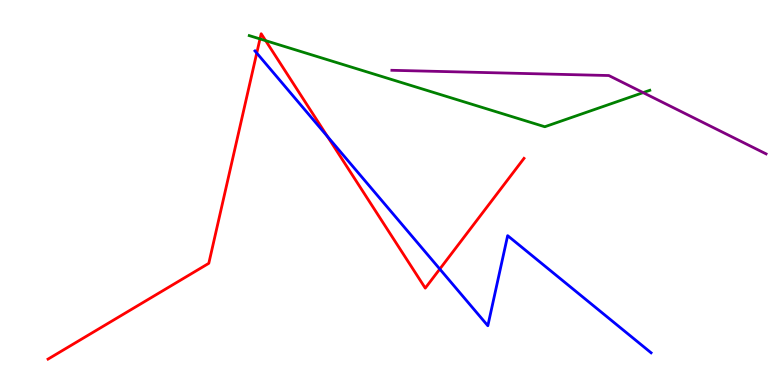[{'lines': ['blue', 'red'], 'intersections': [{'x': 3.31, 'y': 8.62}, {'x': 4.23, 'y': 6.46}, {'x': 5.67, 'y': 3.01}]}, {'lines': ['green', 'red'], 'intersections': [{'x': 3.35, 'y': 8.99}, {'x': 3.43, 'y': 8.94}]}, {'lines': ['purple', 'red'], 'intersections': []}, {'lines': ['blue', 'green'], 'intersections': []}, {'lines': ['blue', 'purple'], 'intersections': []}, {'lines': ['green', 'purple'], 'intersections': [{'x': 8.3, 'y': 7.59}]}]